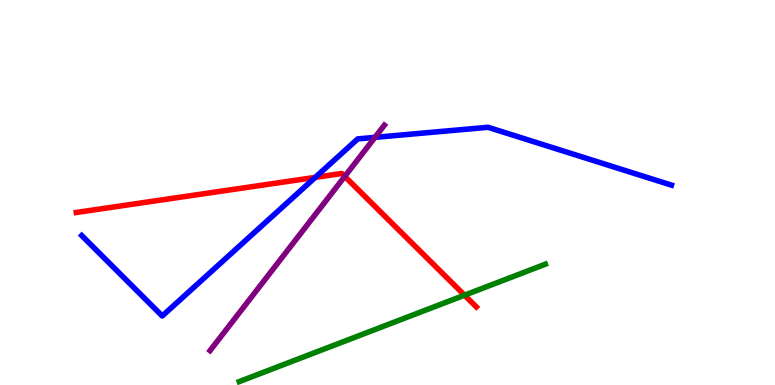[{'lines': ['blue', 'red'], 'intersections': [{'x': 4.07, 'y': 5.39}]}, {'lines': ['green', 'red'], 'intersections': [{'x': 5.99, 'y': 2.33}]}, {'lines': ['purple', 'red'], 'intersections': [{'x': 4.45, 'y': 5.42}]}, {'lines': ['blue', 'green'], 'intersections': []}, {'lines': ['blue', 'purple'], 'intersections': [{'x': 4.84, 'y': 6.43}]}, {'lines': ['green', 'purple'], 'intersections': []}]